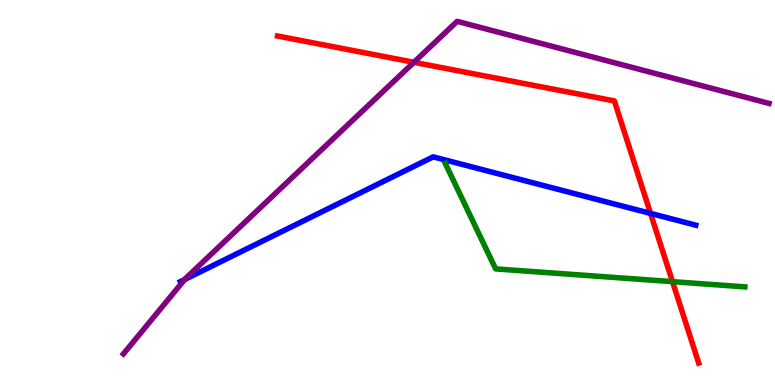[{'lines': ['blue', 'red'], 'intersections': [{'x': 8.39, 'y': 4.46}]}, {'lines': ['green', 'red'], 'intersections': [{'x': 8.68, 'y': 2.68}]}, {'lines': ['purple', 'red'], 'intersections': [{'x': 5.34, 'y': 8.38}]}, {'lines': ['blue', 'green'], 'intersections': []}, {'lines': ['blue', 'purple'], 'intersections': [{'x': 2.38, 'y': 2.74}]}, {'lines': ['green', 'purple'], 'intersections': []}]